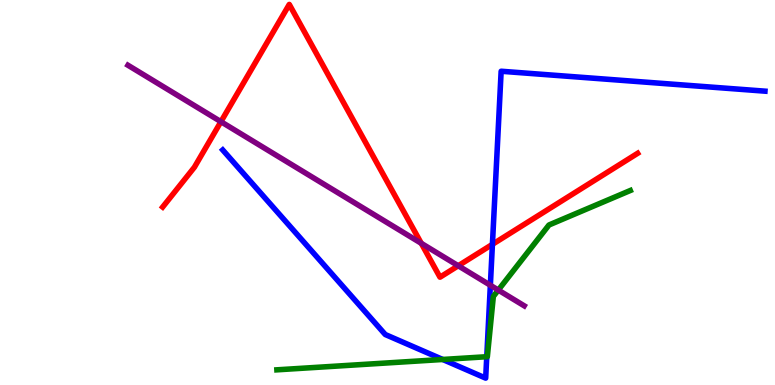[{'lines': ['blue', 'red'], 'intersections': [{'x': 6.35, 'y': 3.65}]}, {'lines': ['green', 'red'], 'intersections': []}, {'lines': ['purple', 'red'], 'intersections': [{'x': 2.85, 'y': 6.84}, {'x': 5.44, 'y': 3.68}, {'x': 5.91, 'y': 3.1}]}, {'lines': ['blue', 'green'], 'intersections': [{'x': 5.71, 'y': 0.663}, {'x': 6.28, 'y': 0.735}]}, {'lines': ['blue', 'purple'], 'intersections': [{'x': 6.33, 'y': 2.59}]}, {'lines': ['green', 'purple'], 'intersections': [{'x': 6.43, 'y': 2.47}]}]